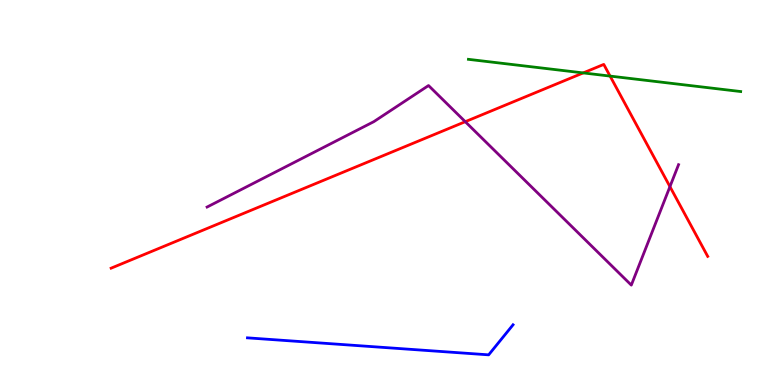[{'lines': ['blue', 'red'], 'intersections': []}, {'lines': ['green', 'red'], 'intersections': [{'x': 7.53, 'y': 8.11}, {'x': 7.87, 'y': 8.02}]}, {'lines': ['purple', 'red'], 'intersections': [{'x': 6.0, 'y': 6.84}, {'x': 8.64, 'y': 5.15}]}, {'lines': ['blue', 'green'], 'intersections': []}, {'lines': ['blue', 'purple'], 'intersections': []}, {'lines': ['green', 'purple'], 'intersections': []}]